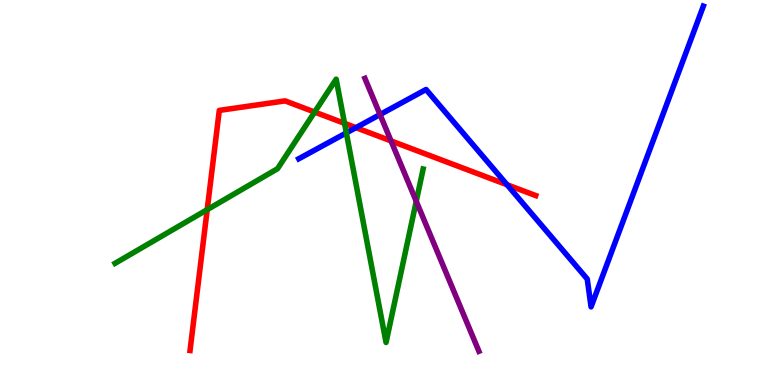[{'lines': ['blue', 'red'], 'intersections': [{'x': 4.59, 'y': 6.68}, {'x': 6.54, 'y': 5.2}]}, {'lines': ['green', 'red'], 'intersections': [{'x': 2.67, 'y': 4.55}, {'x': 4.06, 'y': 7.09}, {'x': 4.45, 'y': 6.8}]}, {'lines': ['purple', 'red'], 'intersections': [{'x': 5.05, 'y': 6.34}]}, {'lines': ['blue', 'green'], 'intersections': [{'x': 4.47, 'y': 6.55}]}, {'lines': ['blue', 'purple'], 'intersections': [{'x': 4.9, 'y': 7.02}]}, {'lines': ['green', 'purple'], 'intersections': [{'x': 5.37, 'y': 4.77}]}]